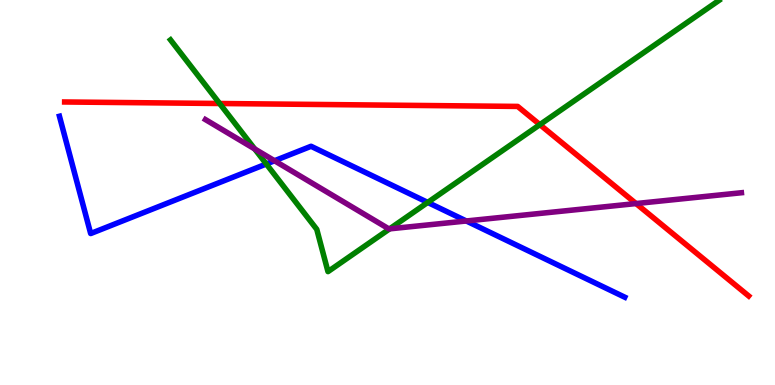[{'lines': ['blue', 'red'], 'intersections': []}, {'lines': ['green', 'red'], 'intersections': [{'x': 2.83, 'y': 7.31}, {'x': 6.97, 'y': 6.76}]}, {'lines': ['purple', 'red'], 'intersections': [{'x': 8.21, 'y': 4.71}]}, {'lines': ['blue', 'green'], 'intersections': [{'x': 3.44, 'y': 5.74}, {'x': 5.52, 'y': 4.74}]}, {'lines': ['blue', 'purple'], 'intersections': [{'x': 3.54, 'y': 5.82}, {'x': 6.02, 'y': 4.26}]}, {'lines': ['green', 'purple'], 'intersections': [{'x': 3.29, 'y': 6.13}, {'x': 5.03, 'y': 4.06}]}]